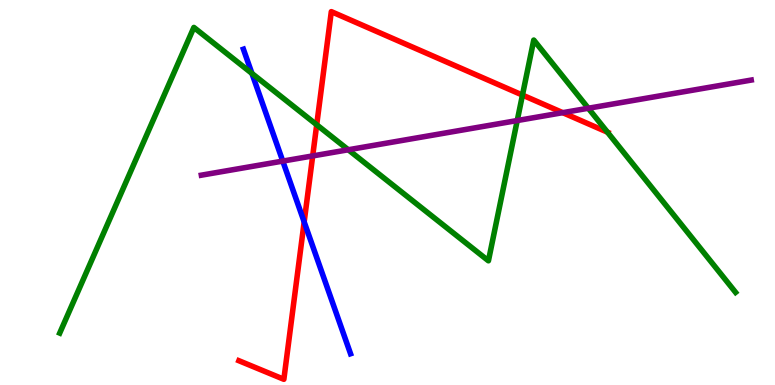[{'lines': ['blue', 'red'], 'intersections': [{'x': 3.92, 'y': 4.24}]}, {'lines': ['green', 'red'], 'intersections': [{'x': 4.09, 'y': 6.76}, {'x': 6.74, 'y': 7.53}, {'x': 7.84, 'y': 6.57}]}, {'lines': ['purple', 'red'], 'intersections': [{'x': 4.03, 'y': 5.95}, {'x': 7.26, 'y': 7.07}]}, {'lines': ['blue', 'green'], 'intersections': [{'x': 3.25, 'y': 8.09}]}, {'lines': ['blue', 'purple'], 'intersections': [{'x': 3.65, 'y': 5.82}]}, {'lines': ['green', 'purple'], 'intersections': [{'x': 4.49, 'y': 6.11}, {'x': 6.67, 'y': 6.87}, {'x': 7.59, 'y': 7.19}]}]